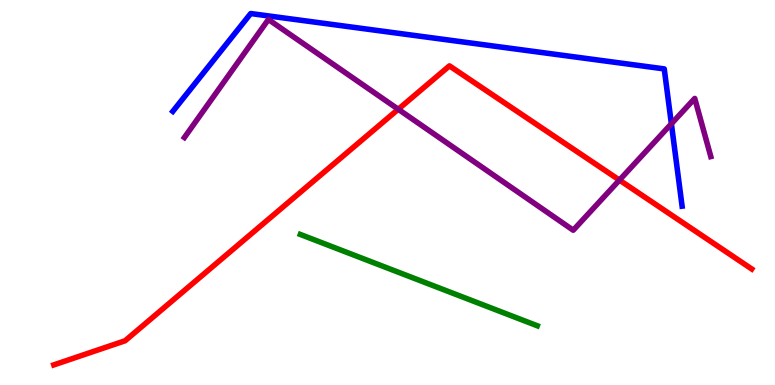[{'lines': ['blue', 'red'], 'intersections': []}, {'lines': ['green', 'red'], 'intersections': []}, {'lines': ['purple', 'red'], 'intersections': [{'x': 5.14, 'y': 7.16}, {'x': 7.99, 'y': 5.32}]}, {'lines': ['blue', 'green'], 'intersections': []}, {'lines': ['blue', 'purple'], 'intersections': [{'x': 8.66, 'y': 6.79}]}, {'lines': ['green', 'purple'], 'intersections': []}]